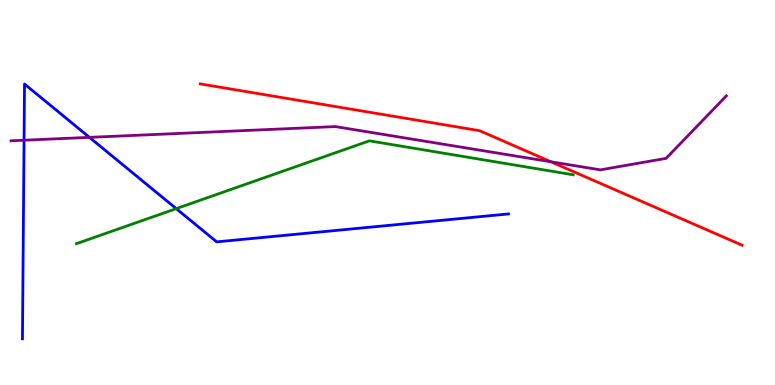[{'lines': ['blue', 'red'], 'intersections': []}, {'lines': ['green', 'red'], 'intersections': []}, {'lines': ['purple', 'red'], 'intersections': [{'x': 7.11, 'y': 5.8}]}, {'lines': ['blue', 'green'], 'intersections': [{'x': 2.27, 'y': 4.58}]}, {'lines': ['blue', 'purple'], 'intersections': [{'x': 0.31, 'y': 6.36}, {'x': 1.15, 'y': 6.43}]}, {'lines': ['green', 'purple'], 'intersections': []}]